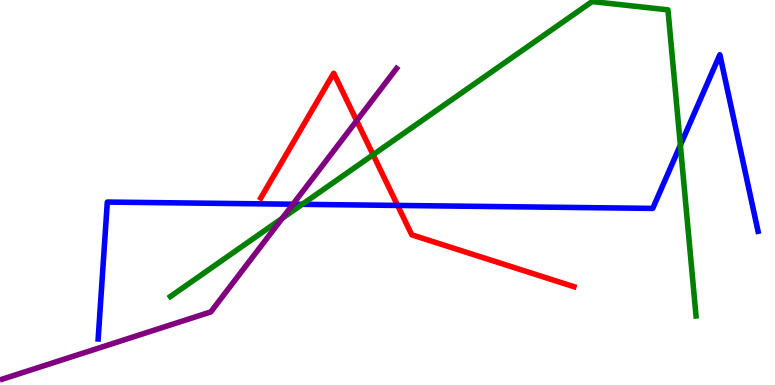[{'lines': ['blue', 'red'], 'intersections': [{'x': 5.13, 'y': 4.66}]}, {'lines': ['green', 'red'], 'intersections': [{'x': 4.81, 'y': 5.98}]}, {'lines': ['purple', 'red'], 'intersections': [{'x': 4.6, 'y': 6.86}]}, {'lines': ['blue', 'green'], 'intersections': [{'x': 3.9, 'y': 4.69}, {'x': 8.78, 'y': 6.23}]}, {'lines': ['blue', 'purple'], 'intersections': [{'x': 3.78, 'y': 4.7}]}, {'lines': ['green', 'purple'], 'intersections': [{'x': 3.64, 'y': 4.33}]}]